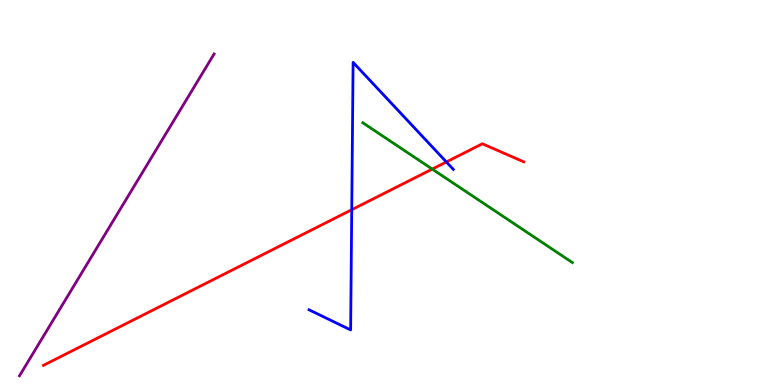[{'lines': ['blue', 'red'], 'intersections': [{'x': 4.54, 'y': 4.55}, {'x': 5.76, 'y': 5.79}]}, {'lines': ['green', 'red'], 'intersections': [{'x': 5.58, 'y': 5.61}]}, {'lines': ['purple', 'red'], 'intersections': []}, {'lines': ['blue', 'green'], 'intersections': []}, {'lines': ['blue', 'purple'], 'intersections': []}, {'lines': ['green', 'purple'], 'intersections': []}]